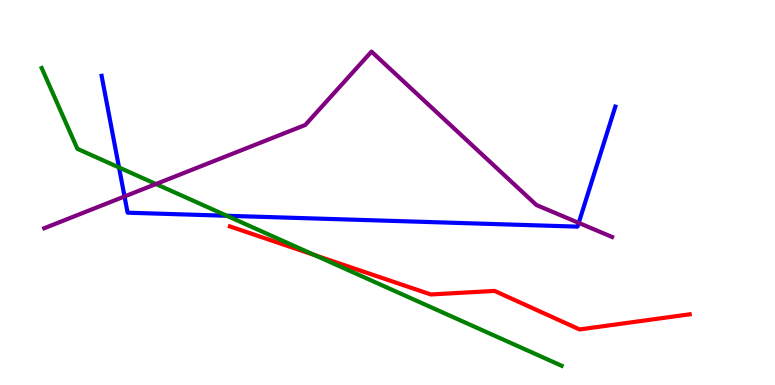[{'lines': ['blue', 'red'], 'intersections': []}, {'lines': ['green', 'red'], 'intersections': [{'x': 4.06, 'y': 3.37}]}, {'lines': ['purple', 'red'], 'intersections': []}, {'lines': ['blue', 'green'], 'intersections': [{'x': 1.54, 'y': 5.65}, {'x': 2.93, 'y': 4.4}]}, {'lines': ['blue', 'purple'], 'intersections': [{'x': 1.61, 'y': 4.9}, {'x': 7.47, 'y': 4.21}]}, {'lines': ['green', 'purple'], 'intersections': [{'x': 2.01, 'y': 5.22}]}]